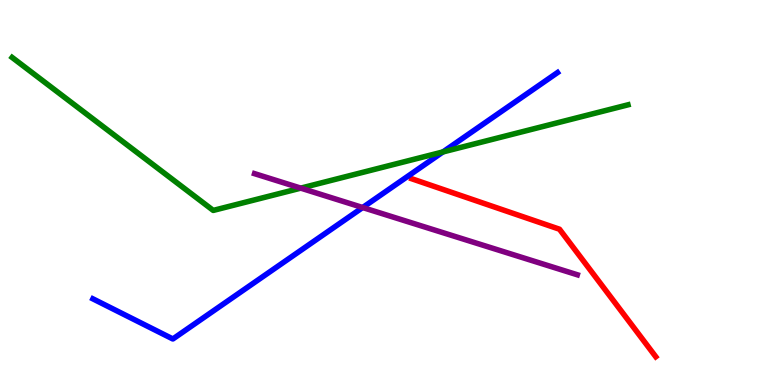[{'lines': ['blue', 'red'], 'intersections': []}, {'lines': ['green', 'red'], 'intersections': []}, {'lines': ['purple', 'red'], 'intersections': []}, {'lines': ['blue', 'green'], 'intersections': [{'x': 5.72, 'y': 6.05}]}, {'lines': ['blue', 'purple'], 'intersections': [{'x': 4.68, 'y': 4.61}]}, {'lines': ['green', 'purple'], 'intersections': [{'x': 3.88, 'y': 5.11}]}]